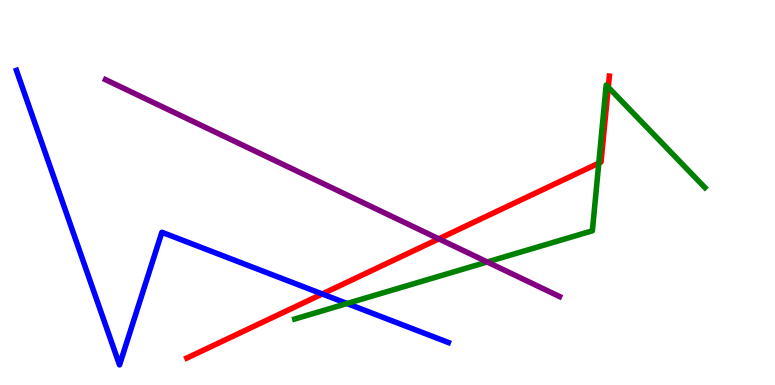[{'lines': ['blue', 'red'], 'intersections': [{'x': 4.16, 'y': 2.36}]}, {'lines': ['green', 'red'], 'intersections': [{'x': 7.73, 'y': 5.76}, {'x': 7.85, 'y': 7.73}]}, {'lines': ['purple', 'red'], 'intersections': [{'x': 5.66, 'y': 3.8}]}, {'lines': ['blue', 'green'], 'intersections': [{'x': 4.48, 'y': 2.12}]}, {'lines': ['blue', 'purple'], 'intersections': []}, {'lines': ['green', 'purple'], 'intersections': [{'x': 6.29, 'y': 3.2}]}]